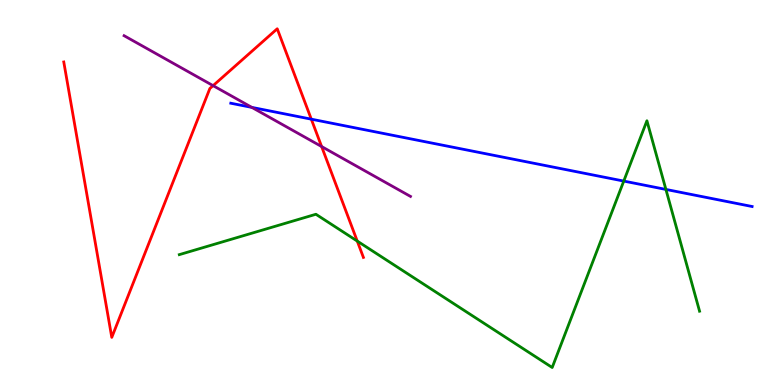[{'lines': ['blue', 'red'], 'intersections': [{'x': 4.02, 'y': 6.9}]}, {'lines': ['green', 'red'], 'intersections': [{'x': 4.61, 'y': 3.74}]}, {'lines': ['purple', 'red'], 'intersections': [{'x': 2.75, 'y': 7.78}, {'x': 4.15, 'y': 6.19}]}, {'lines': ['blue', 'green'], 'intersections': [{'x': 8.05, 'y': 5.3}, {'x': 8.59, 'y': 5.08}]}, {'lines': ['blue', 'purple'], 'intersections': [{'x': 3.25, 'y': 7.21}]}, {'lines': ['green', 'purple'], 'intersections': []}]